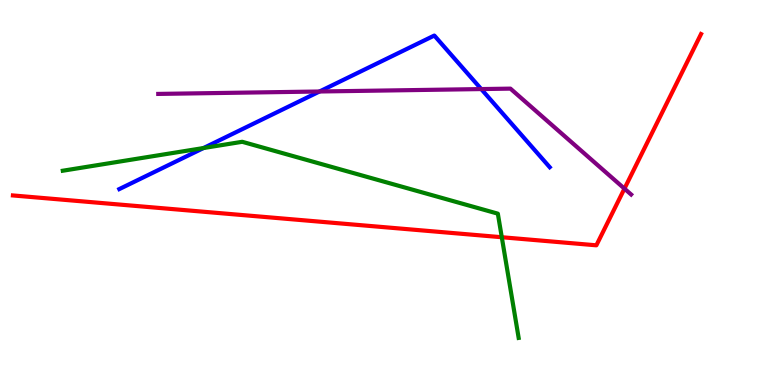[{'lines': ['blue', 'red'], 'intersections': []}, {'lines': ['green', 'red'], 'intersections': [{'x': 6.47, 'y': 3.84}]}, {'lines': ['purple', 'red'], 'intersections': [{'x': 8.06, 'y': 5.1}]}, {'lines': ['blue', 'green'], 'intersections': [{'x': 2.63, 'y': 6.15}]}, {'lines': ['blue', 'purple'], 'intersections': [{'x': 4.12, 'y': 7.62}, {'x': 6.21, 'y': 7.69}]}, {'lines': ['green', 'purple'], 'intersections': []}]